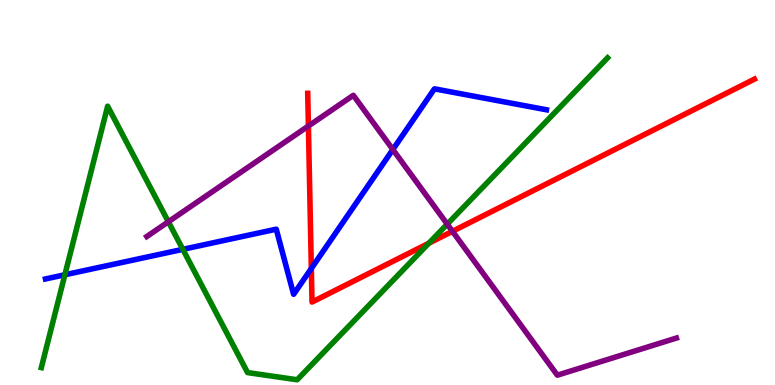[{'lines': ['blue', 'red'], 'intersections': [{'x': 4.02, 'y': 3.03}]}, {'lines': ['green', 'red'], 'intersections': [{'x': 5.53, 'y': 3.68}]}, {'lines': ['purple', 'red'], 'intersections': [{'x': 3.98, 'y': 6.73}, {'x': 5.84, 'y': 3.99}]}, {'lines': ['blue', 'green'], 'intersections': [{'x': 0.837, 'y': 2.86}, {'x': 2.36, 'y': 3.52}]}, {'lines': ['blue', 'purple'], 'intersections': [{'x': 5.07, 'y': 6.12}]}, {'lines': ['green', 'purple'], 'intersections': [{'x': 2.17, 'y': 4.24}, {'x': 5.77, 'y': 4.18}]}]